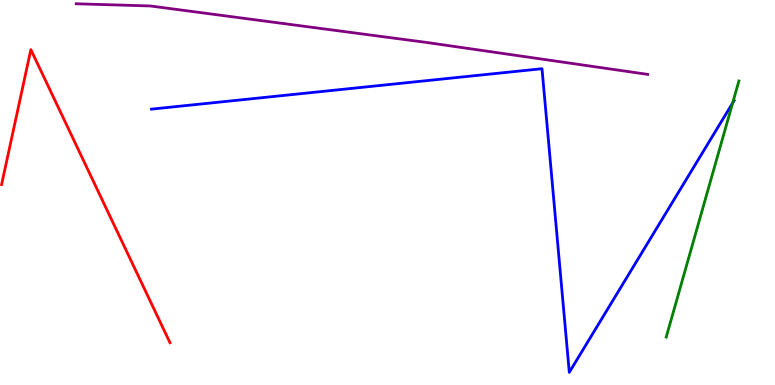[{'lines': ['blue', 'red'], 'intersections': []}, {'lines': ['green', 'red'], 'intersections': []}, {'lines': ['purple', 'red'], 'intersections': []}, {'lines': ['blue', 'green'], 'intersections': [{'x': 9.45, 'y': 7.32}]}, {'lines': ['blue', 'purple'], 'intersections': []}, {'lines': ['green', 'purple'], 'intersections': []}]